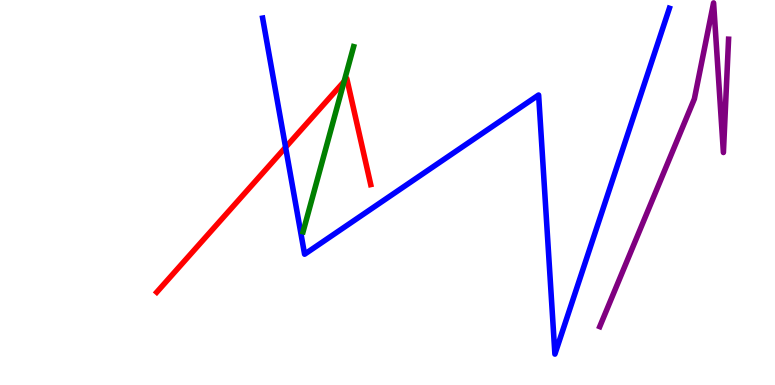[{'lines': ['blue', 'red'], 'intersections': [{'x': 3.69, 'y': 6.17}]}, {'lines': ['green', 'red'], 'intersections': [{'x': 4.44, 'y': 7.88}]}, {'lines': ['purple', 'red'], 'intersections': []}, {'lines': ['blue', 'green'], 'intersections': []}, {'lines': ['blue', 'purple'], 'intersections': []}, {'lines': ['green', 'purple'], 'intersections': []}]